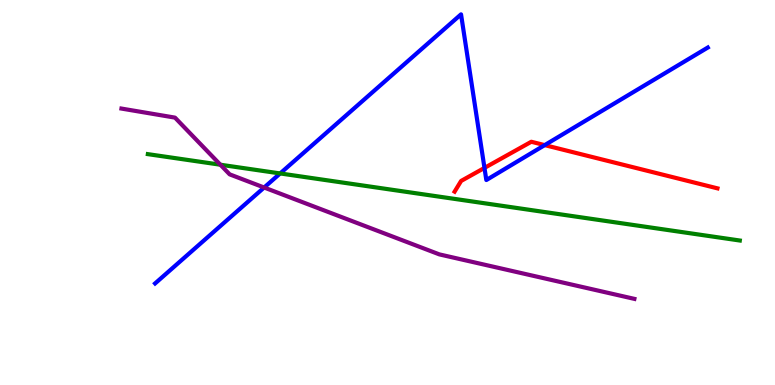[{'lines': ['blue', 'red'], 'intersections': [{'x': 6.25, 'y': 5.64}, {'x': 7.03, 'y': 6.23}]}, {'lines': ['green', 'red'], 'intersections': []}, {'lines': ['purple', 'red'], 'intersections': []}, {'lines': ['blue', 'green'], 'intersections': [{'x': 3.61, 'y': 5.5}]}, {'lines': ['blue', 'purple'], 'intersections': [{'x': 3.41, 'y': 5.13}]}, {'lines': ['green', 'purple'], 'intersections': [{'x': 2.84, 'y': 5.72}]}]